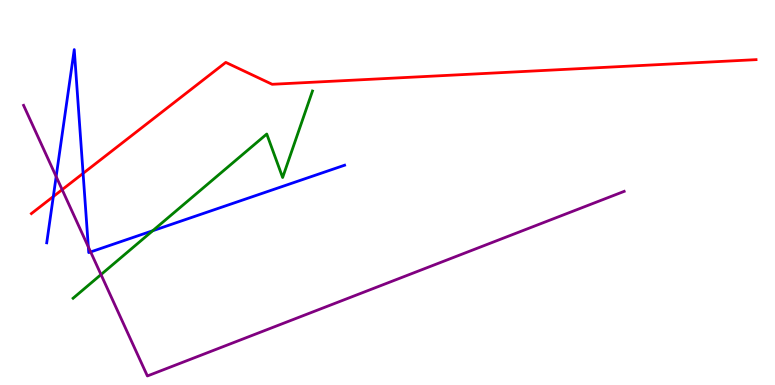[{'lines': ['blue', 'red'], 'intersections': [{'x': 0.688, 'y': 4.9}, {'x': 1.07, 'y': 5.5}]}, {'lines': ['green', 'red'], 'intersections': []}, {'lines': ['purple', 'red'], 'intersections': [{'x': 0.802, 'y': 5.07}]}, {'lines': ['blue', 'green'], 'intersections': [{'x': 1.97, 'y': 4.01}]}, {'lines': ['blue', 'purple'], 'intersections': [{'x': 0.725, 'y': 5.41}, {'x': 1.14, 'y': 3.59}, {'x': 1.17, 'y': 3.46}]}, {'lines': ['green', 'purple'], 'intersections': [{'x': 1.3, 'y': 2.87}]}]